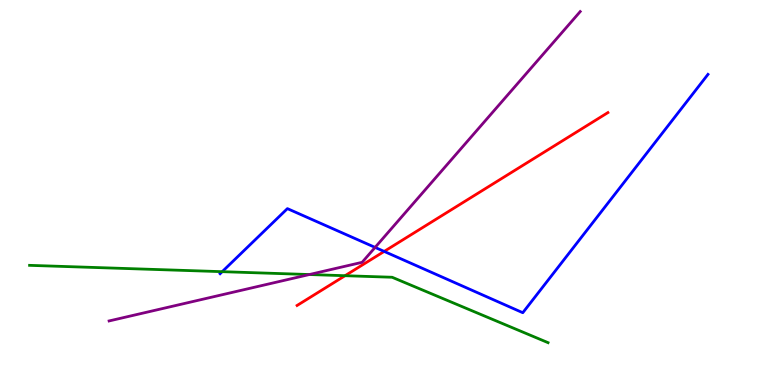[{'lines': ['blue', 'red'], 'intersections': [{'x': 4.96, 'y': 3.47}]}, {'lines': ['green', 'red'], 'intersections': [{'x': 4.45, 'y': 2.84}]}, {'lines': ['purple', 'red'], 'intersections': []}, {'lines': ['blue', 'green'], 'intersections': [{'x': 2.87, 'y': 2.94}]}, {'lines': ['blue', 'purple'], 'intersections': [{'x': 4.84, 'y': 3.57}]}, {'lines': ['green', 'purple'], 'intersections': [{'x': 3.99, 'y': 2.87}]}]